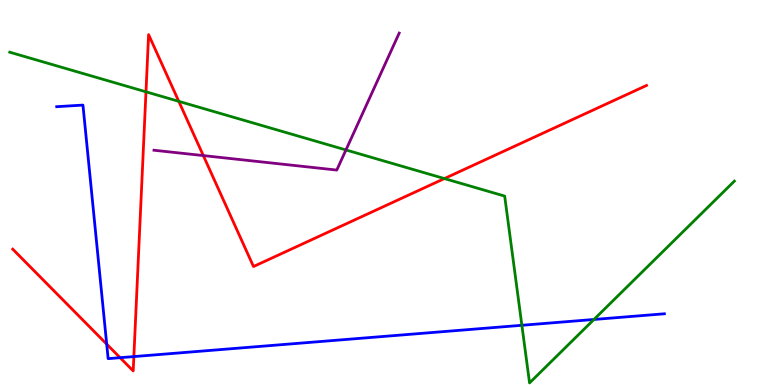[{'lines': ['blue', 'red'], 'intersections': [{'x': 1.38, 'y': 1.06}, {'x': 1.55, 'y': 0.709}, {'x': 1.73, 'y': 0.738}]}, {'lines': ['green', 'red'], 'intersections': [{'x': 1.88, 'y': 7.62}, {'x': 2.31, 'y': 7.37}, {'x': 5.73, 'y': 5.36}]}, {'lines': ['purple', 'red'], 'intersections': [{'x': 2.62, 'y': 5.96}]}, {'lines': ['blue', 'green'], 'intersections': [{'x': 6.73, 'y': 1.55}, {'x': 7.66, 'y': 1.7}]}, {'lines': ['blue', 'purple'], 'intersections': []}, {'lines': ['green', 'purple'], 'intersections': [{'x': 4.46, 'y': 6.11}]}]